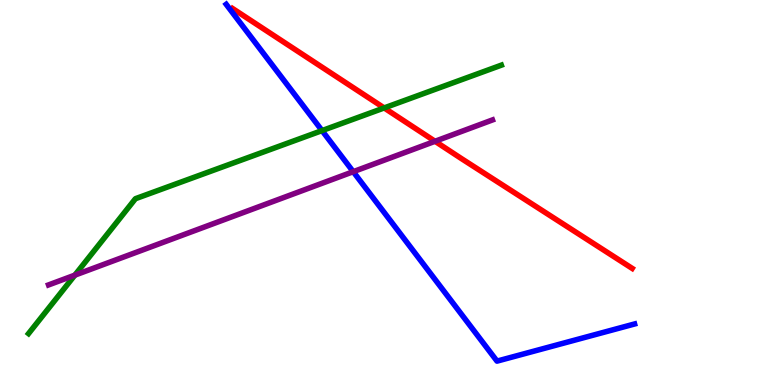[{'lines': ['blue', 'red'], 'intersections': []}, {'lines': ['green', 'red'], 'intersections': [{'x': 4.96, 'y': 7.2}]}, {'lines': ['purple', 'red'], 'intersections': [{'x': 5.61, 'y': 6.33}]}, {'lines': ['blue', 'green'], 'intersections': [{'x': 4.16, 'y': 6.61}]}, {'lines': ['blue', 'purple'], 'intersections': [{'x': 4.56, 'y': 5.54}]}, {'lines': ['green', 'purple'], 'intersections': [{'x': 0.966, 'y': 2.85}]}]